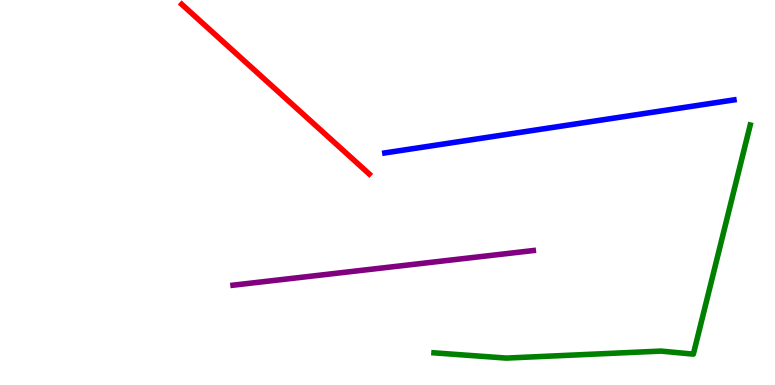[{'lines': ['blue', 'red'], 'intersections': []}, {'lines': ['green', 'red'], 'intersections': []}, {'lines': ['purple', 'red'], 'intersections': []}, {'lines': ['blue', 'green'], 'intersections': []}, {'lines': ['blue', 'purple'], 'intersections': []}, {'lines': ['green', 'purple'], 'intersections': []}]